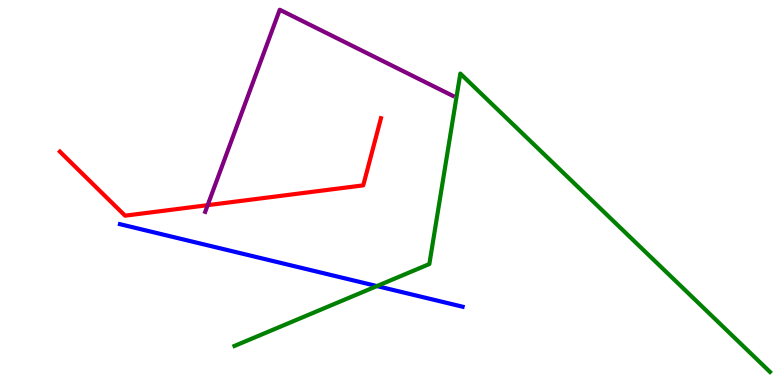[{'lines': ['blue', 'red'], 'intersections': []}, {'lines': ['green', 'red'], 'intersections': []}, {'lines': ['purple', 'red'], 'intersections': [{'x': 2.68, 'y': 4.67}]}, {'lines': ['blue', 'green'], 'intersections': [{'x': 4.86, 'y': 2.57}]}, {'lines': ['blue', 'purple'], 'intersections': []}, {'lines': ['green', 'purple'], 'intersections': []}]